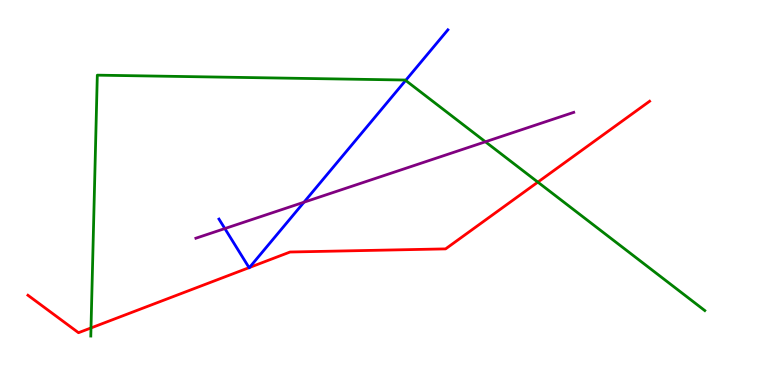[{'lines': ['blue', 'red'], 'intersections': [{'x': 3.21, 'y': 3.05}, {'x': 3.22, 'y': 3.05}]}, {'lines': ['green', 'red'], 'intersections': [{'x': 1.17, 'y': 1.48}, {'x': 6.94, 'y': 5.27}]}, {'lines': ['purple', 'red'], 'intersections': []}, {'lines': ['blue', 'green'], 'intersections': [{'x': 5.23, 'y': 7.91}]}, {'lines': ['blue', 'purple'], 'intersections': [{'x': 2.9, 'y': 4.06}, {'x': 3.92, 'y': 4.75}]}, {'lines': ['green', 'purple'], 'intersections': [{'x': 6.26, 'y': 6.32}]}]